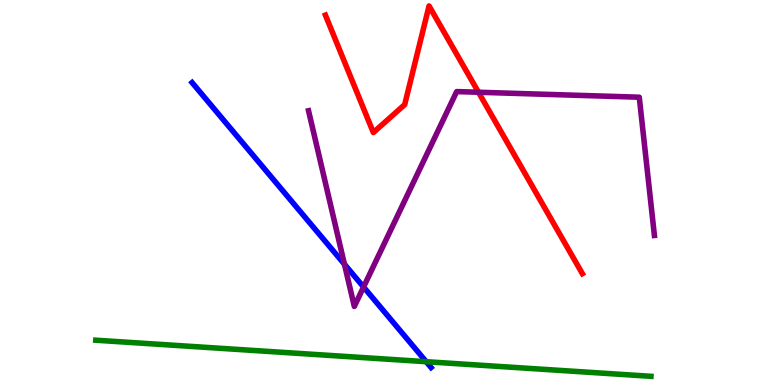[{'lines': ['blue', 'red'], 'intersections': []}, {'lines': ['green', 'red'], 'intersections': []}, {'lines': ['purple', 'red'], 'intersections': [{'x': 6.17, 'y': 7.6}]}, {'lines': ['blue', 'green'], 'intersections': [{'x': 5.5, 'y': 0.605}]}, {'lines': ['blue', 'purple'], 'intersections': [{'x': 4.44, 'y': 3.14}, {'x': 4.69, 'y': 2.55}]}, {'lines': ['green', 'purple'], 'intersections': []}]